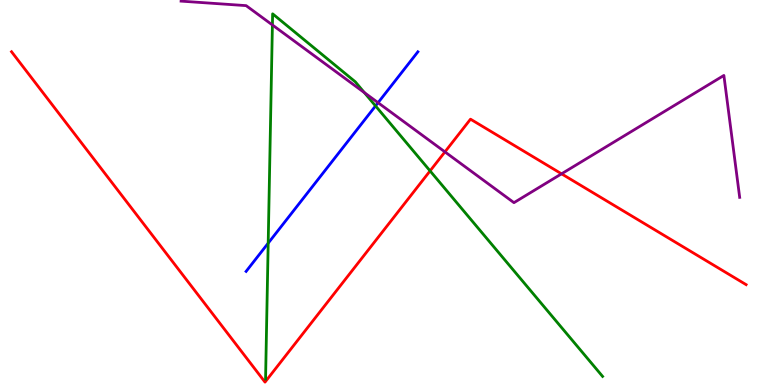[{'lines': ['blue', 'red'], 'intersections': []}, {'lines': ['green', 'red'], 'intersections': [{'x': 5.55, 'y': 5.56}]}, {'lines': ['purple', 'red'], 'intersections': [{'x': 5.74, 'y': 6.05}, {'x': 7.25, 'y': 5.49}]}, {'lines': ['blue', 'green'], 'intersections': [{'x': 3.46, 'y': 3.68}, {'x': 4.85, 'y': 7.25}]}, {'lines': ['blue', 'purple'], 'intersections': [{'x': 4.88, 'y': 7.33}]}, {'lines': ['green', 'purple'], 'intersections': [{'x': 3.51, 'y': 9.35}, {'x': 4.7, 'y': 7.59}]}]